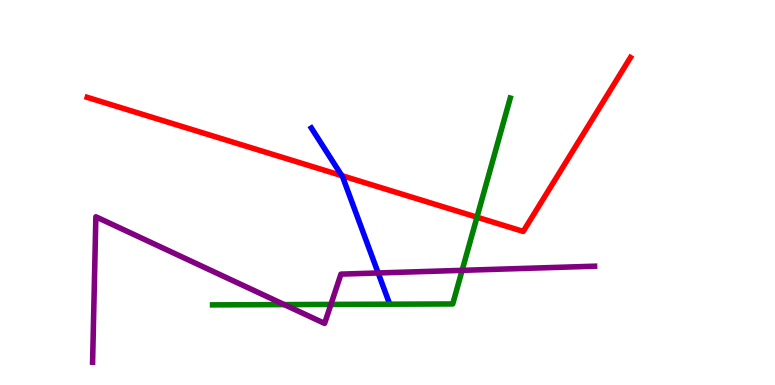[{'lines': ['blue', 'red'], 'intersections': [{'x': 4.41, 'y': 5.44}]}, {'lines': ['green', 'red'], 'intersections': [{'x': 6.15, 'y': 4.36}]}, {'lines': ['purple', 'red'], 'intersections': []}, {'lines': ['blue', 'green'], 'intersections': []}, {'lines': ['blue', 'purple'], 'intersections': [{'x': 4.88, 'y': 2.91}]}, {'lines': ['green', 'purple'], 'intersections': [{'x': 3.67, 'y': 2.09}, {'x': 4.27, 'y': 2.09}, {'x': 5.96, 'y': 2.98}]}]